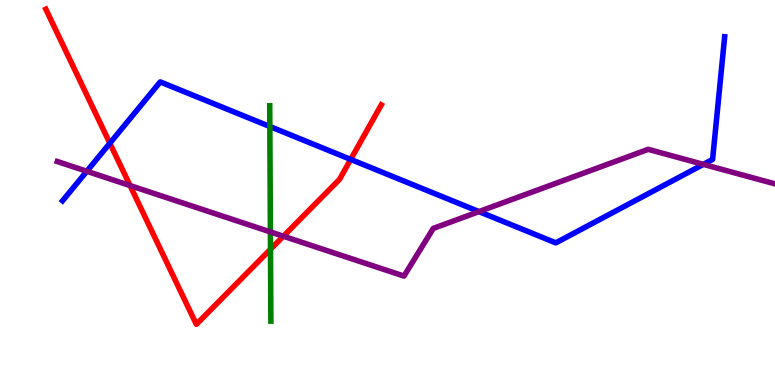[{'lines': ['blue', 'red'], 'intersections': [{'x': 1.42, 'y': 6.28}, {'x': 4.53, 'y': 5.86}]}, {'lines': ['green', 'red'], 'intersections': [{'x': 3.49, 'y': 3.53}]}, {'lines': ['purple', 'red'], 'intersections': [{'x': 1.68, 'y': 5.18}, {'x': 3.66, 'y': 3.86}]}, {'lines': ['blue', 'green'], 'intersections': [{'x': 3.48, 'y': 6.71}]}, {'lines': ['blue', 'purple'], 'intersections': [{'x': 1.12, 'y': 5.55}, {'x': 6.18, 'y': 4.5}, {'x': 9.08, 'y': 5.73}]}, {'lines': ['green', 'purple'], 'intersections': [{'x': 3.49, 'y': 3.98}]}]